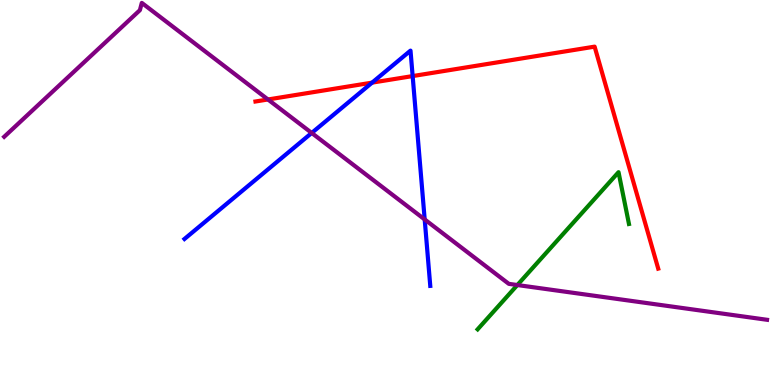[{'lines': ['blue', 'red'], 'intersections': [{'x': 4.8, 'y': 7.85}, {'x': 5.32, 'y': 8.02}]}, {'lines': ['green', 'red'], 'intersections': []}, {'lines': ['purple', 'red'], 'intersections': [{'x': 3.46, 'y': 7.42}]}, {'lines': ['blue', 'green'], 'intersections': []}, {'lines': ['blue', 'purple'], 'intersections': [{'x': 4.02, 'y': 6.55}, {'x': 5.48, 'y': 4.3}]}, {'lines': ['green', 'purple'], 'intersections': [{'x': 6.68, 'y': 2.6}]}]